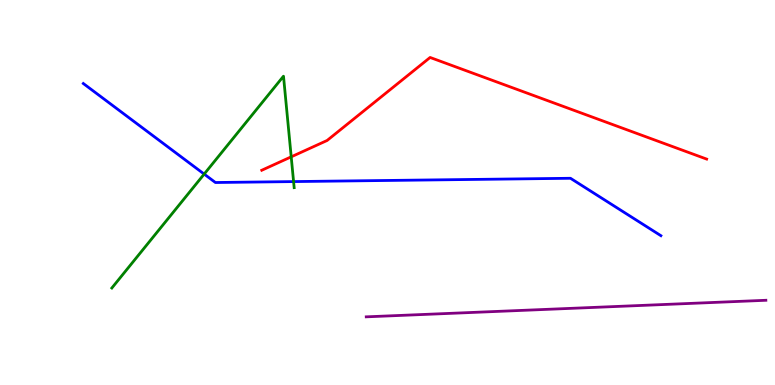[{'lines': ['blue', 'red'], 'intersections': []}, {'lines': ['green', 'red'], 'intersections': [{'x': 3.76, 'y': 5.93}]}, {'lines': ['purple', 'red'], 'intersections': []}, {'lines': ['blue', 'green'], 'intersections': [{'x': 2.63, 'y': 5.48}, {'x': 3.79, 'y': 5.28}]}, {'lines': ['blue', 'purple'], 'intersections': []}, {'lines': ['green', 'purple'], 'intersections': []}]